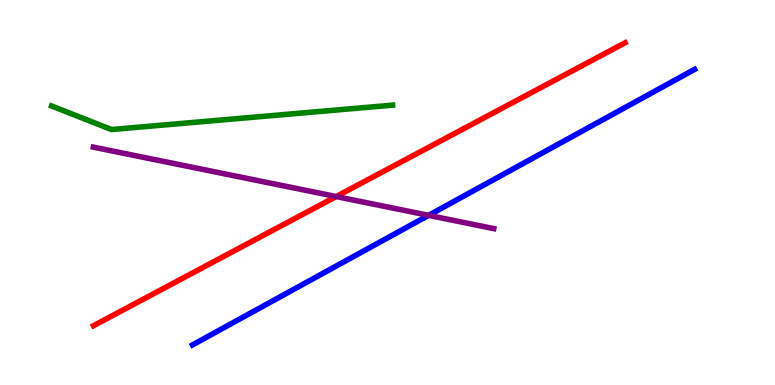[{'lines': ['blue', 'red'], 'intersections': []}, {'lines': ['green', 'red'], 'intersections': []}, {'lines': ['purple', 'red'], 'intersections': [{'x': 4.34, 'y': 4.89}]}, {'lines': ['blue', 'green'], 'intersections': []}, {'lines': ['blue', 'purple'], 'intersections': [{'x': 5.53, 'y': 4.41}]}, {'lines': ['green', 'purple'], 'intersections': []}]